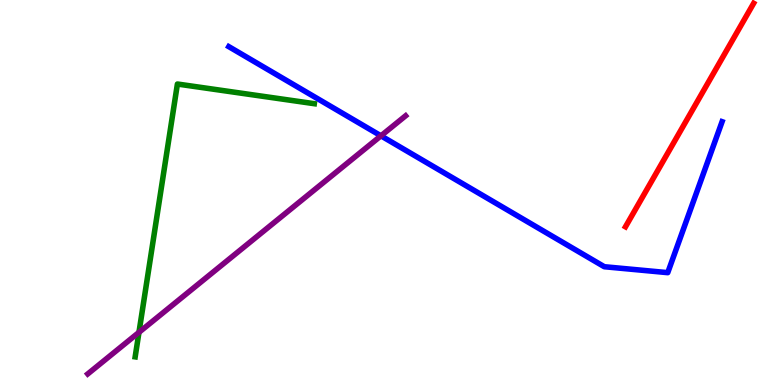[{'lines': ['blue', 'red'], 'intersections': []}, {'lines': ['green', 'red'], 'intersections': []}, {'lines': ['purple', 'red'], 'intersections': []}, {'lines': ['blue', 'green'], 'intersections': []}, {'lines': ['blue', 'purple'], 'intersections': [{'x': 4.92, 'y': 6.47}]}, {'lines': ['green', 'purple'], 'intersections': [{'x': 1.79, 'y': 1.37}]}]